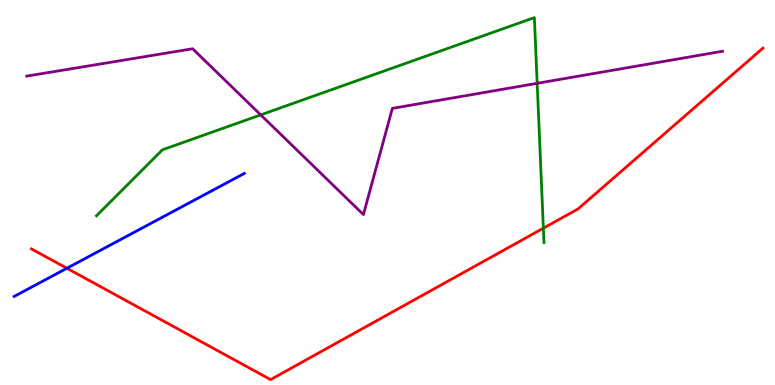[{'lines': ['blue', 'red'], 'intersections': [{'x': 0.863, 'y': 3.03}]}, {'lines': ['green', 'red'], 'intersections': [{'x': 7.01, 'y': 4.07}]}, {'lines': ['purple', 'red'], 'intersections': []}, {'lines': ['blue', 'green'], 'intersections': []}, {'lines': ['blue', 'purple'], 'intersections': []}, {'lines': ['green', 'purple'], 'intersections': [{'x': 3.36, 'y': 7.02}, {'x': 6.93, 'y': 7.84}]}]